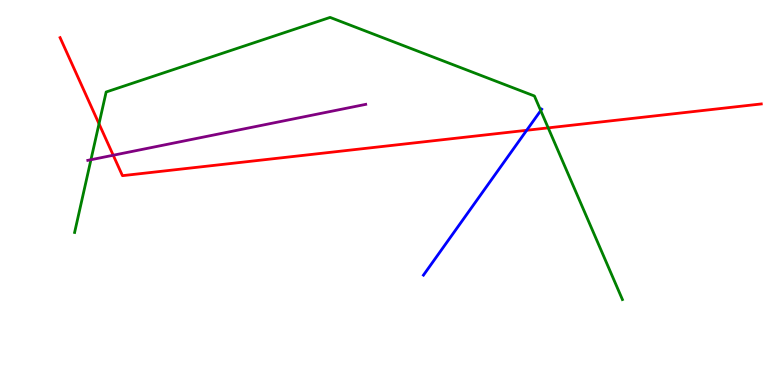[{'lines': ['blue', 'red'], 'intersections': [{'x': 6.8, 'y': 6.62}]}, {'lines': ['green', 'red'], 'intersections': [{'x': 1.28, 'y': 6.78}, {'x': 7.07, 'y': 6.68}]}, {'lines': ['purple', 'red'], 'intersections': [{'x': 1.46, 'y': 5.97}]}, {'lines': ['blue', 'green'], 'intersections': [{'x': 6.98, 'y': 7.13}]}, {'lines': ['blue', 'purple'], 'intersections': []}, {'lines': ['green', 'purple'], 'intersections': [{'x': 1.17, 'y': 5.85}]}]